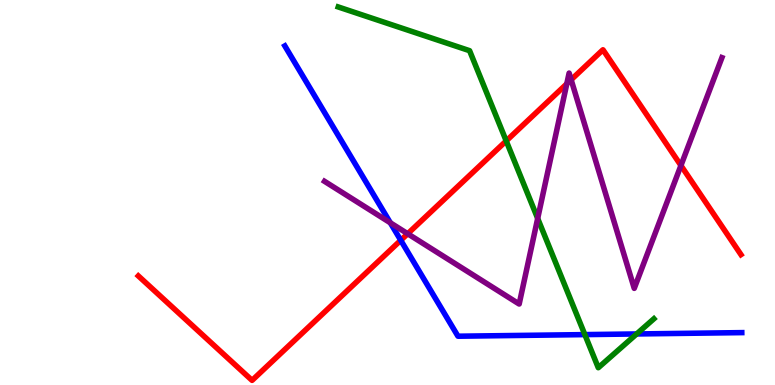[{'lines': ['blue', 'red'], 'intersections': [{'x': 5.17, 'y': 3.76}]}, {'lines': ['green', 'red'], 'intersections': [{'x': 6.53, 'y': 6.34}]}, {'lines': ['purple', 'red'], 'intersections': [{'x': 5.26, 'y': 3.93}, {'x': 7.31, 'y': 7.82}, {'x': 7.37, 'y': 7.93}, {'x': 8.79, 'y': 5.7}]}, {'lines': ['blue', 'green'], 'intersections': [{'x': 7.55, 'y': 1.31}, {'x': 8.21, 'y': 1.33}]}, {'lines': ['blue', 'purple'], 'intersections': [{'x': 5.04, 'y': 4.21}]}, {'lines': ['green', 'purple'], 'intersections': [{'x': 6.94, 'y': 4.33}]}]